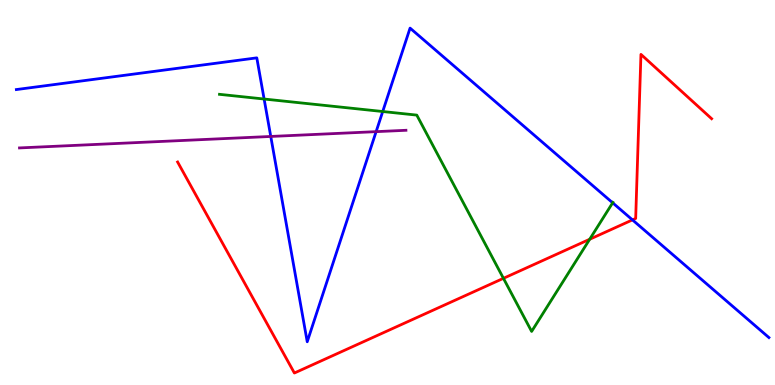[{'lines': ['blue', 'red'], 'intersections': [{'x': 8.16, 'y': 4.29}]}, {'lines': ['green', 'red'], 'intersections': [{'x': 6.5, 'y': 2.77}, {'x': 7.61, 'y': 3.79}]}, {'lines': ['purple', 'red'], 'intersections': []}, {'lines': ['blue', 'green'], 'intersections': [{'x': 3.41, 'y': 7.43}, {'x': 4.94, 'y': 7.1}, {'x': 7.91, 'y': 4.73}]}, {'lines': ['blue', 'purple'], 'intersections': [{'x': 3.49, 'y': 6.46}, {'x': 4.85, 'y': 6.58}]}, {'lines': ['green', 'purple'], 'intersections': []}]